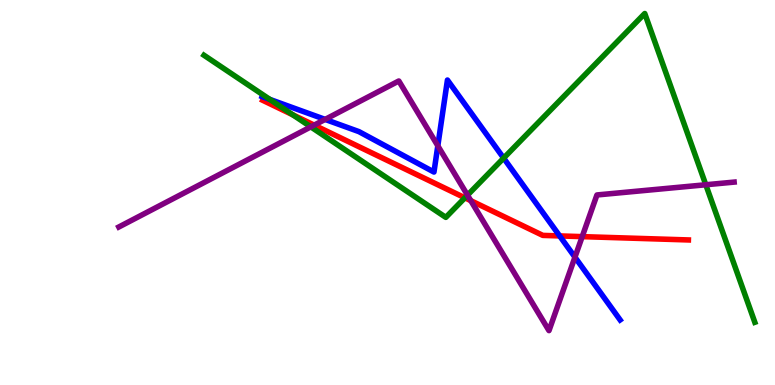[{'lines': ['blue', 'red'], 'intersections': [{'x': 7.22, 'y': 3.87}]}, {'lines': ['green', 'red'], 'intersections': [{'x': 3.78, 'y': 7.02}, {'x': 6.0, 'y': 4.86}]}, {'lines': ['purple', 'red'], 'intersections': [{'x': 4.05, 'y': 6.75}, {'x': 6.07, 'y': 4.79}, {'x': 7.51, 'y': 3.85}]}, {'lines': ['blue', 'green'], 'intersections': [{'x': 3.48, 'y': 7.42}, {'x': 6.5, 'y': 5.89}]}, {'lines': ['blue', 'purple'], 'intersections': [{'x': 4.2, 'y': 6.9}, {'x': 5.65, 'y': 6.21}, {'x': 7.42, 'y': 3.32}]}, {'lines': ['green', 'purple'], 'intersections': [{'x': 4.01, 'y': 6.7}, {'x': 6.03, 'y': 4.93}, {'x': 9.11, 'y': 5.2}]}]